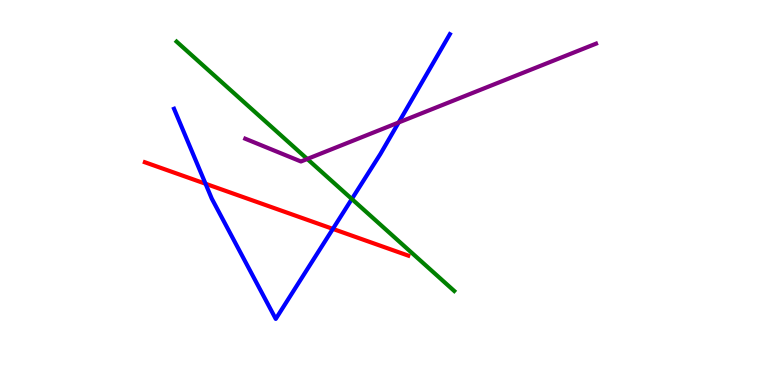[{'lines': ['blue', 'red'], 'intersections': [{'x': 2.65, 'y': 5.23}, {'x': 4.3, 'y': 4.05}]}, {'lines': ['green', 'red'], 'intersections': []}, {'lines': ['purple', 'red'], 'intersections': []}, {'lines': ['blue', 'green'], 'intersections': [{'x': 4.54, 'y': 4.83}]}, {'lines': ['blue', 'purple'], 'intersections': [{'x': 5.14, 'y': 6.82}]}, {'lines': ['green', 'purple'], 'intersections': [{'x': 3.96, 'y': 5.87}]}]